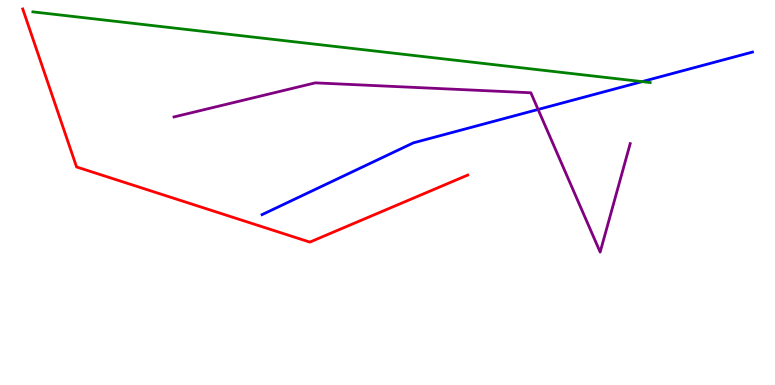[{'lines': ['blue', 'red'], 'intersections': []}, {'lines': ['green', 'red'], 'intersections': []}, {'lines': ['purple', 'red'], 'intersections': []}, {'lines': ['blue', 'green'], 'intersections': [{'x': 8.29, 'y': 7.88}]}, {'lines': ['blue', 'purple'], 'intersections': [{'x': 6.94, 'y': 7.16}]}, {'lines': ['green', 'purple'], 'intersections': []}]